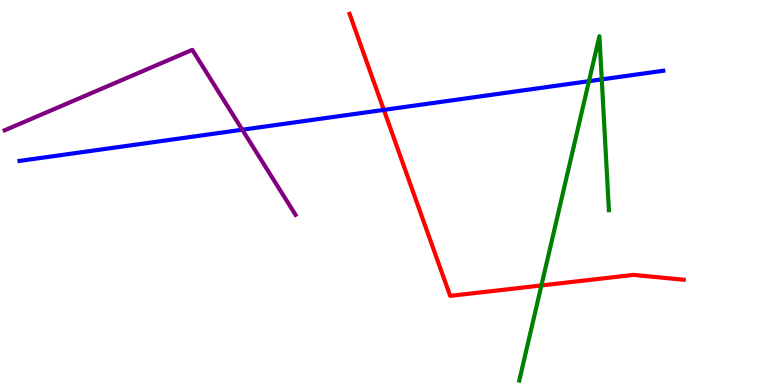[{'lines': ['blue', 'red'], 'intersections': [{'x': 4.95, 'y': 7.15}]}, {'lines': ['green', 'red'], 'intersections': [{'x': 6.99, 'y': 2.59}]}, {'lines': ['purple', 'red'], 'intersections': []}, {'lines': ['blue', 'green'], 'intersections': [{'x': 7.6, 'y': 7.89}, {'x': 7.76, 'y': 7.94}]}, {'lines': ['blue', 'purple'], 'intersections': [{'x': 3.13, 'y': 6.63}]}, {'lines': ['green', 'purple'], 'intersections': []}]